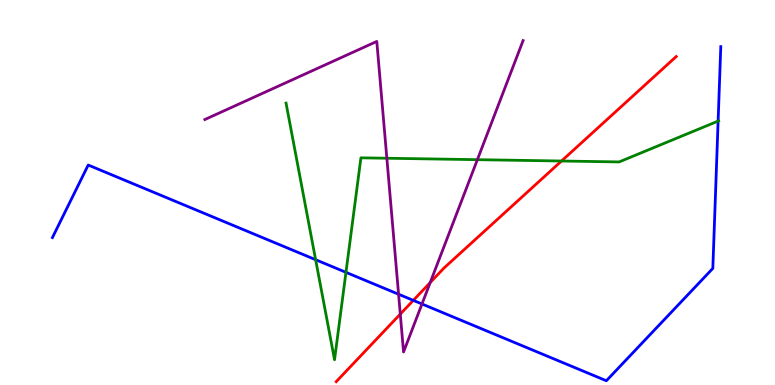[{'lines': ['blue', 'red'], 'intersections': [{'x': 5.33, 'y': 2.2}]}, {'lines': ['green', 'red'], 'intersections': [{'x': 7.25, 'y': 5.82}]}, {'lines': ['purple', 'red'], 'intersections': [{'x': 5.16, 'y': 1.84}, {'x': 5.55, 'y': 2.66}]}, {'lines': ['blue', 'green'], 'intersections': [{'x': 4.07, 'y': 3.25}, {'x': 4.46, 'y': 2.93}, {'x': 9.27, 'y': 6.85}]}, {'lines': ['blue', 'purple'], 'intersections': [{'x': 5.14, 'y': 2.36}, {'x': 5.44, 'y': 2.1}]}, {'lines': ['green', 'purple'], 'intersections': [{'x': 4.99, 'y': 5.89}, {'x': 6.16, 'y': 5.85}]}]